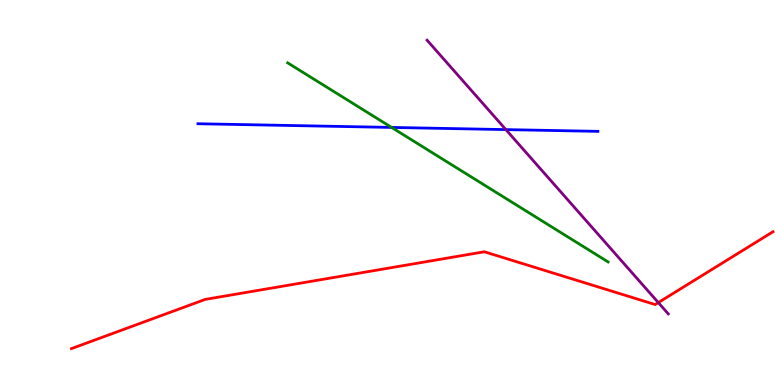[{'lines': ['blue', 'red'], 'intersections': []}, {'lines': ['green', 'red'], 'intersections': []}, {'lines': ['purple', 'red'], 'intersections': [{'x': 8.49, 'y': 2.14}]}, {'lines': ['blue', 'green'], 'intersections': [{'x': 5.05, 'y': 6.69}]}, {'lines': ['blue', 'purple'], 'intersections': [{'x': 6.53, 'y': 6.63}]}, {'lines': ['green', 'purple'], 'intersections': []}]